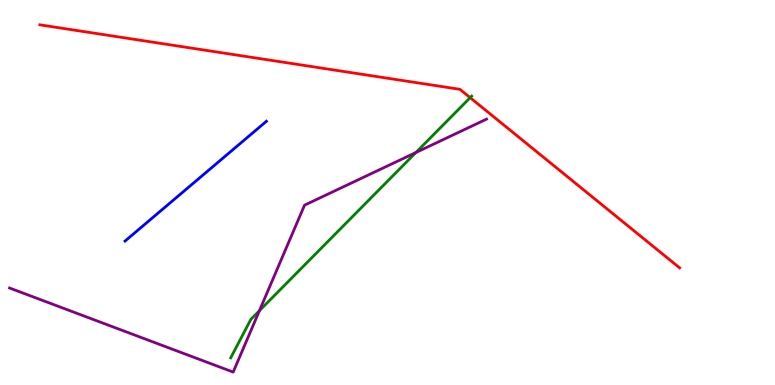[{'lines': ['blue', 'red'], 'intersections': []}, {'lines': ['green', 'red'], 'intersections': [{'x': 6.07, 'y': 7.46}]}, {'lines': ['purple', 'red'], 'intersections': []}, {'lines': ['blue', 'green'], 'intersections': []}, {'lines': ['blue', 'purple'], 'intersections': []}, {'lines': ['green', 'purple'], 'intersections': [{'x': 3.35, 'y': 1.93}, {'x': 5.37, 'y': 6.04}]}]